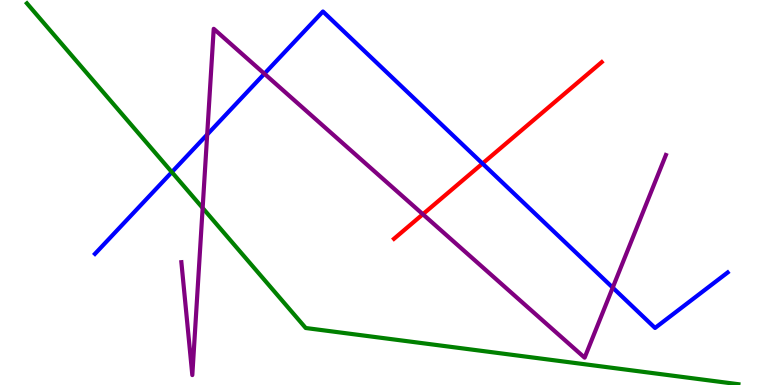[{'lines': ['blue', 'red'], 'intersections': [{'x': 6.23, 'y': 5.75}]}, {'lines': ['green', 'red'], 'intersections': []}, {'lines': ['purple', 'red'], 'intersections': [{'x': 5.46, 'y': 4.44}]}, {'lines': ['blue', 'green'], 'intersections': [{'x': 2.22, 'y': 5.53}]}, {'lines': ['blue', 'purple'], 'intersections': [{'x': 2.67, 'y': 6.51}, {'x': 3.41, 'y': 8.08}, {'x': 7.91, 'y': 2.53}]}, {'lines': ['green', 'purple'], 'intersections': [{'x': 2.61, 'y': 4.6}]}]